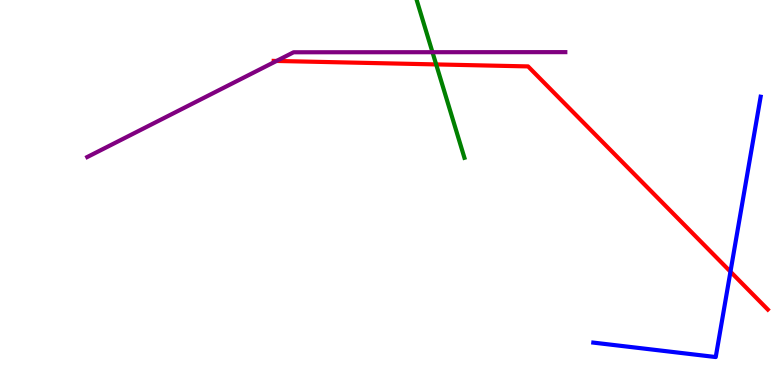[{'lines': ['blue', 'red'], 'intersections': [{'x': 9.43, 'y': 2.94}]}, {'lines': ['green', 'red'], 'intersections': [{'x': 5.63, 'y': 8.33}]}, {'lines': ['purple', 'red'], 'intersections': [{'x': 3.57, 'y': 8.42}]}, {'lines': ['blue', 'green'], 'intersections': []}, {'lines': ['blue', 'purple'], 'intersections': []}, {'lines': ['green', 'purple'], 'intersections': [{'x': 5.58, 'y': 8.64}]}]